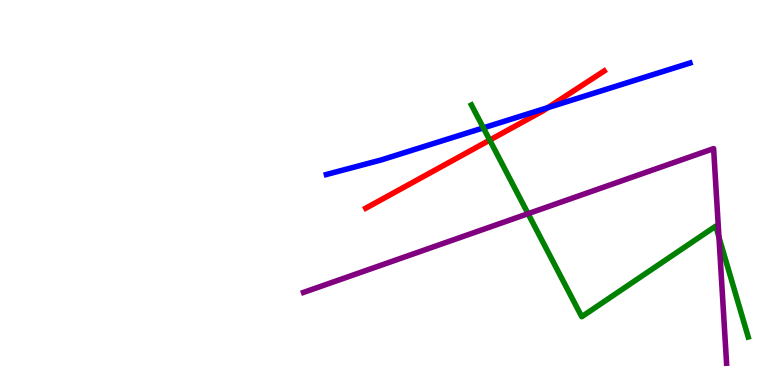[{'lines': ['blue', 'red'], 'intersections': [{'x': 7.07, 'y': 7.2}]}, {'lines': ['green', 'red'], 'intersections': [{'x': 6.32, 'y': 6.36}]}, {'lines': ['purple', 'red'], 'intersections': []}, {'lines': ['blue', 'green'], 'intersections': [{'x': 6.24, 'y': 6.68}]}, {'lines': ['blue', 'purple'], 'intersections': []}, {'lines': ['green', 'purple'], 'intersections': [{'x': 6.81, 'y': 4.45}, {'x': 9.28, 'y': 3.84}]}]